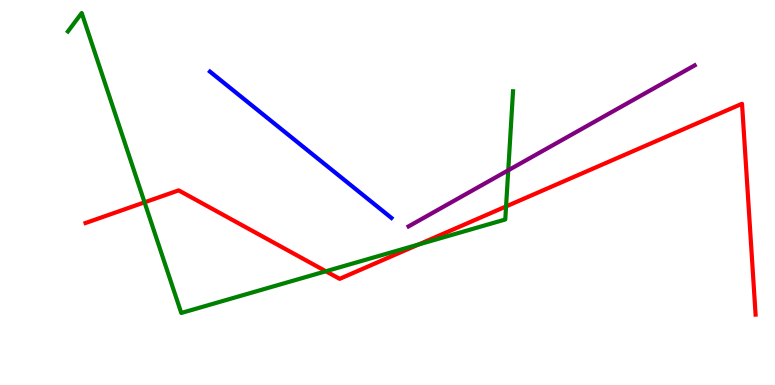[{'lines': ['blue', 'red'], 'intersections': []}, {'lines': ['green', 'red'], 'intersections': [{'x': 1.87, 'y': 4.74}, {'x': 4.2, 'y': 2.95}, {'x': 5.4, 'y': 3.65}, {'x': 6.53, 'y': 4.64}]}, {'lines': ['purple', 'red'], 'intersections': []}, {'lines': ['blue', 'green'], 'intersections': []}, {'lines': ['blue', 'purple'], 'intersections': []}, {'lines': ['green', 'purple'], 'intersections': [{'x': 6.56, 'y': 5.58}]}]